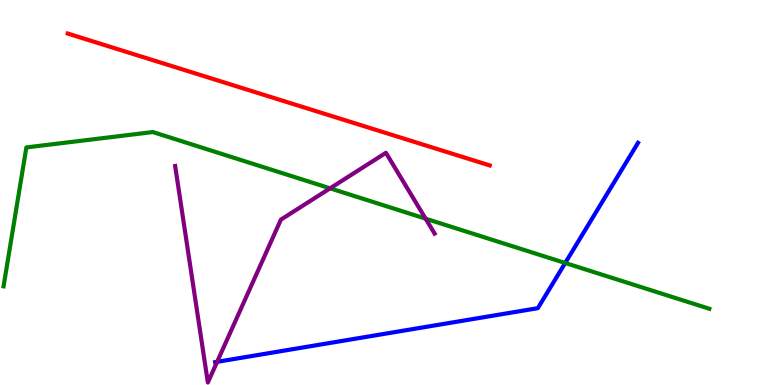[{'lines': ['blue', 'red'], 'intersections': []}, {'lines': ['green', 'red'], 'intersections': []}, {'lines': ['purple', 'red'], 'intersections': []}, {'lines': ['blue', 'green'], 'intersections': [{'x': 7.29, 'y': 3.17}]}, {'lines': ['blue', 'purple'], 'intersections': [{'x': 2.8, 'y': 0.602}]}, {'lines': ['green', 'purple'], 'intersections': [{'x': 4.26, 'y': 5.11}, {'x': 5.49, 'y': 4.32}]}]